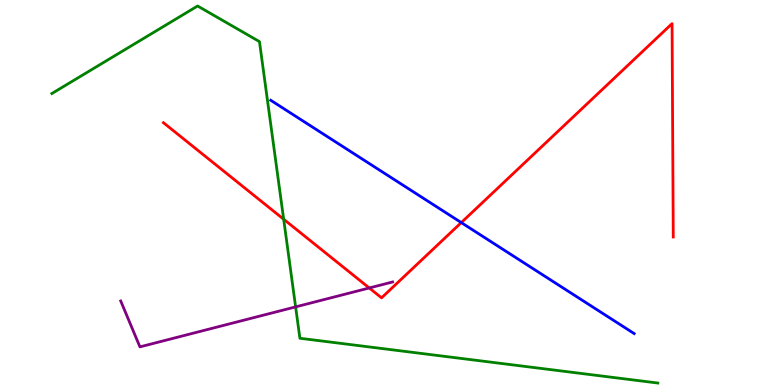[{'lines': ['blue', 'red'], 'intersections': [{'x': 5.95, 'y': 4.22}]}, {'lines': ['green', 'red'], 'intersections': [{'x': 3.66, 'y': 4.31}]}, {'lines': ['purple', 'red'], 'intersections': [{'x': 4.76, 'y': 2.52}]}, {'lines': ['blue', 'green'], 'intersections': []}, {'lines': ['blue', 'purple'], 'intersections': []}, {'lines': ['green', 'purple'], 'intersections': [{'x': 3.81, 'y': 2.03}]}]